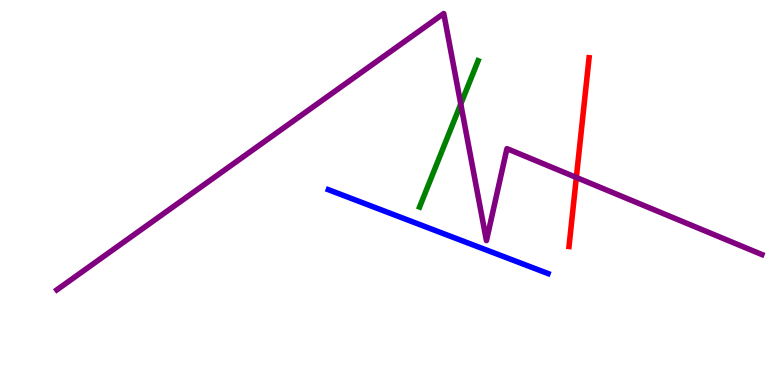[{'lines': ['blue', 'red'], 'intersections': []}, {'lines': ['green', 'red'], 'intersections': []}, {'lines': ['purple', 'red'], 'intersections': [{'x': 7.44, 'y': 5.39}]}, {'lines': ['blue', 'green'], 'intersections': []}, {'lines': ['blue', 'purple'], 'intersections': []}, {'lines': ['green', 'purple'], 'intersections': [{'x': 5.95, 'y': 7.3}]}]